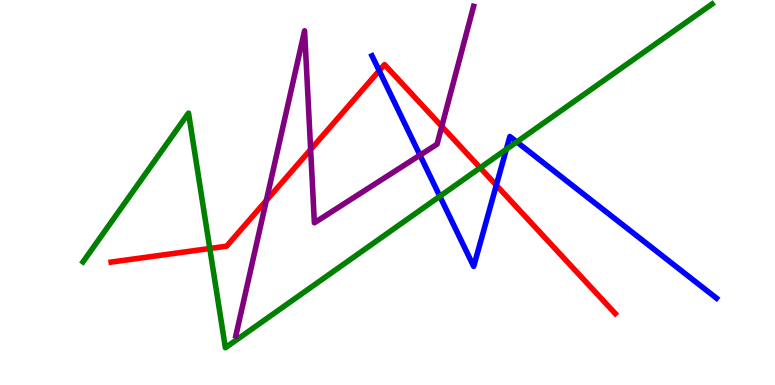[{'lines': ['blue', 'red'], 'intersections': [{'x': 4.89, 'y': 8.16}, {'x': 6.4, 'y': 5.19}]}, {'lines': ['green', 'red'], 'intersections': [{'x': 2.71, 'y': 3.55}, {'x': 6.2, 'y': 5.64}]}, {'lines': ['purple', 'red'], 'intersections': [{'x': 3.44, 'y': 4.79}, {'x': 4.01, 'y': 6.12}, {'x': 5.7, 'y': 6.72}]}, {'lines': ['blue', 'green'], 'intersections': [{'x': 5.68, 'y': 4.9}, {'x': 6.53, 'y': 6.12}, {'x': 6.67, 'y': 6.31}]}, {'lines': ['blue', 'purple'], 'intersections': [{'x': 5.42, 'y': 5.97}]}, {'lines': ['green', 'purple'], 'intersections': []}]